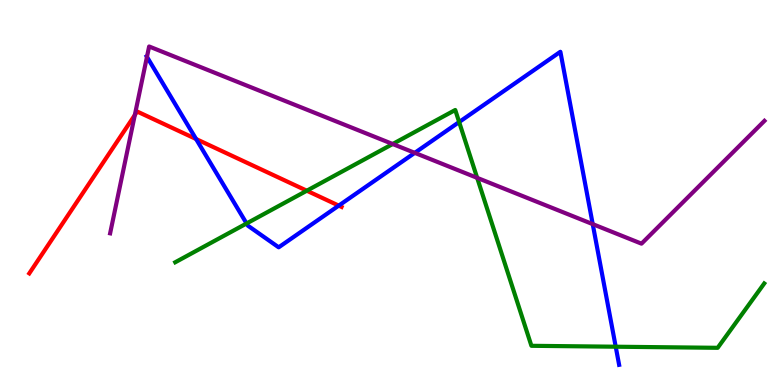[{'lines': ['blue', 'red'], 'intersections': [{'x': 2.53, 'y': 6.39}, {'x': 4.37, 'y': 4.66}]}, {'lines': ['green', 'red'], 'intersections': [{'x': 3.96, 'y': 5.05}]}, {'lines': ['purple', 'red'], 'intersections': [{'x': 1.74, 'y': 7.01}]}, {'lines': ['blue', 'green'], 'intersections': [{'x': 3.18, 'y': 4.2}, {'x': 5.92, 'y': 6.83}, {'x': 7.94, 'y': 0.994}]}, {'lines': ['blue', 'purple'], 'intersections': [{'x': 1.9, 'y': 8.52}, {'x': 5.35, 'y': 6.03}, {'x': 7.65, 'y': 4.18}]}, {'lines': ['green', 'purple'], 'intersections': [{'x': 5.07, 'y': 6.26}, {'x': 6.16, 'y': 5.38}]}]